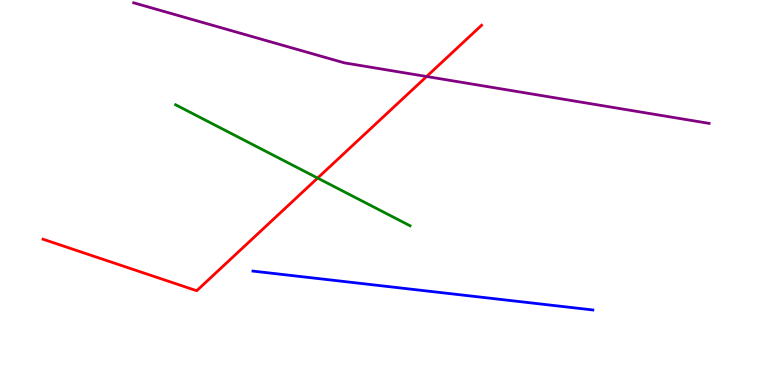[{'lines': ['blue', 'red'], 'intersections': []}, {'lines': ['green', 'red'], 'intersections': [{'x': 4.1, 'y': 5.37}]}, {'lines': ['purple', 'red'], 'intersections': [{'x': 5.5, 'y': 8.01}]}, {'lines': ['blue', 'green'], 'intersections': []}, {'lines': ['blue', 'purple'], 'intersections': []}, {'lines': ['green', 'purple'], 'intersections': []}]